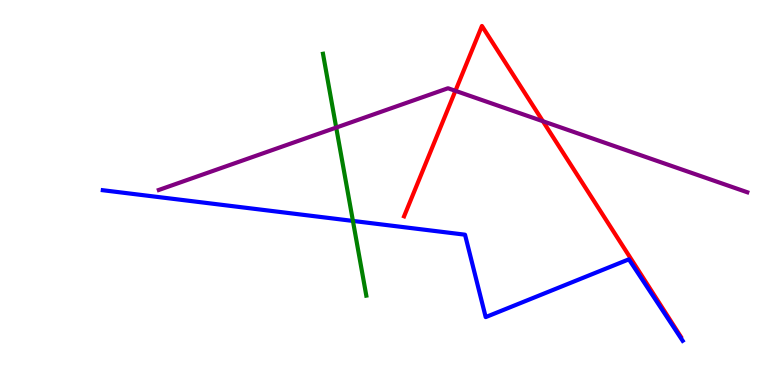[{'lines': ['blue', 'red'], 'intersections': []}, {'lines': ['green', 'red'], 'intersections': []}, {'lines': ['purple', 'red'], 'intersections': [{'x': 5.88, 'y': 7.64}, {'x': 7.01, 'y': 6.85}]}, {'lines': ['blue', 'green'], 'intersections': [{'x': 4.55, 'y': 4.26}]}, {'lines': ['blue', 'purple'], 'intersections': []}, {'lines': ['green', 'purple'], 'intersections': [{'x': 4.34, 'y': 6.69}]}]